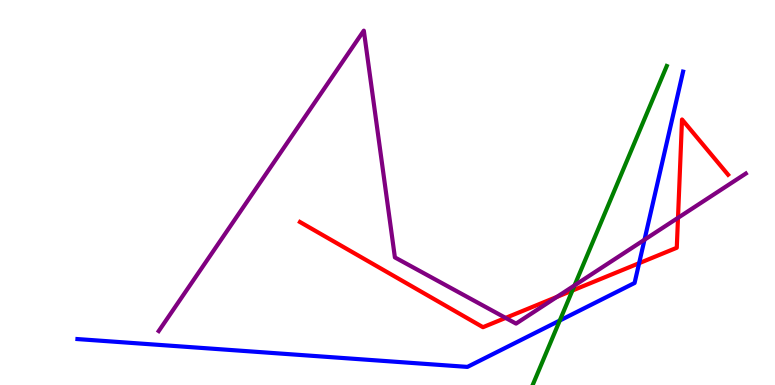[{'lines': ['blue', 'red'], 'intersections': [{'x': 8.25, 'y': 3.16}]}, {'lines': ['green', 'red'], 'intersections': [{'x': 7.39, 'y': 2.45}]}, {'lines': ['purple', 'red'], 'intersections': [{'x': 6.52, 'y': 1.74}, {'x': 7.19, 'y': 2.29}, {'x': 8.75, 'y': 4.34}]}, {'lines': ['blue', 'green'], 'intersections': [{'x': 7.22, 'y': 1.67}]}, {'lines': ['blue', 'purple'], 'intersections': [{'x': 8.32, 'y': 3.77}]}, {'lines': ['green', 'purple'], 'intersections': [{'x': 7.41, 'y': 2.59}]}]